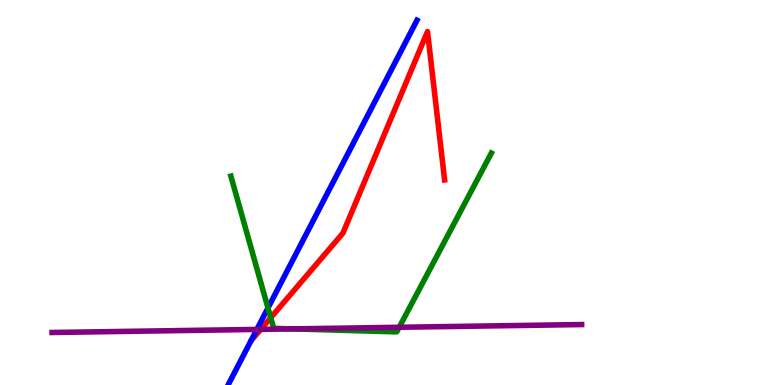[{'lines': ['blue', 'red'], 'intersections': []}, {'lines': ['green', 'red'], 'intersections': [{'x': 3.49, 'y': 1.75}]}, {'lines': ['purple', 'red'], 'intersections': [{'x': 3.36, 'y': 1.45}]}, {'lines': ['blue', 'green'], 'intersections': [{'x': 3.46, 'y': 2.0}]}, {'lines': ['blue', 'purple'], 'intersections': [{'x': 3.31, 'y': 1.44}]}, {'lines': ['green', 'purple'], 'intersections': [{'x': 3.77, 'y': 1.46}, {'x': 5.15, 'y': 1.5}]}]